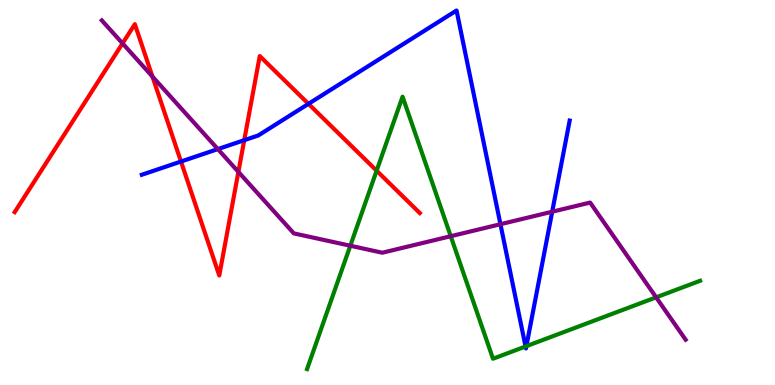[{'lines': ['blue', 'red'], 'intersections': [{'x': 2.34, 'y': 5.8}, {'x': 3.15, 'y': 6.36}, {'x': 3.98, 'y': 7.3}]}, {'lines': ['green', 'red'], 'intersections': [{'x': 4.86, 'y': 5.57}]}, {'lines': ['purple', 'red'], 'intersections': [{'x': 1.58, 'y': 8.87}, {'x': 1.97, 'y': 8.01}, {'x': 3.08, 'y': 5.54}]}, {'lines': ['blue', 'green'], 'intersections': [{'x': 6.78, 'y': 1.0}, {'x': 6.79, 'y': 1.01}]}, {'lines': ['blue', 'purple'], 'intersections': [{'x': 2.81, 'y': 6.13}, {'x': 6.46, 'y': 4.18}, {'x': 7.12, 'y': 4.5}]}, {'lines': ['green', 'purple'], 'intersections': [{'x': 4.52, 'y': 3.62}, {'x': 5.82, 'y': 3.86}, {'x': 8.47, 'y': 2.28}]}]